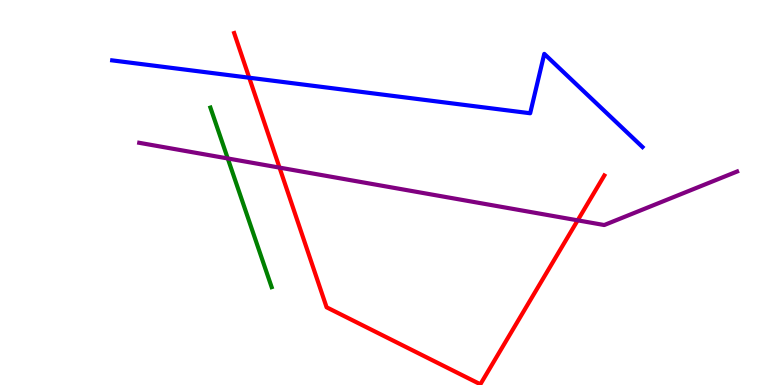[{'lines': ['blue', 'red'], 'intersections': [{'x': 3.22, 'y': 7.98}]}, {'lines': ['green', 'red'], 'intersections': []}, {'lines': ['purple', 'red'], 'intersections': [{'x': 3.61, 'y': 5.65}, {'x': 7.45, 'y': 4.28}]}, {'lines': ['blue', 'green'], 'intersections': []}, {'lines': ['blue', 'purple'], 'intersections': []}, {'lines': ['green', 'purple'], 'intersections': [{'x': 2.94, 'y': 5.88}]}]